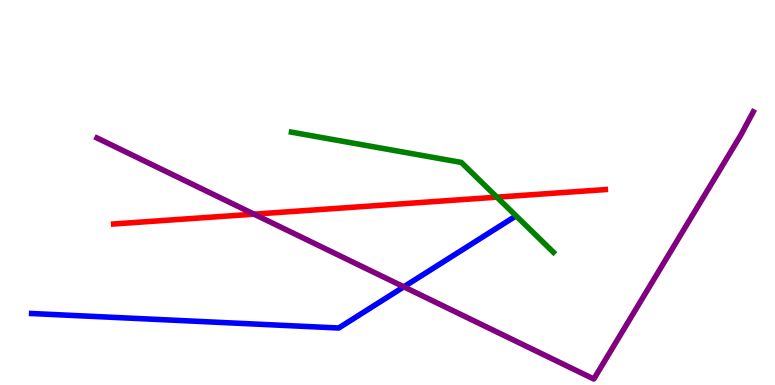[{'lines': ['blue', 'red'], 'intersections': []}, {'lines': ['green', 'red'], 'intersections': [{'x': 6.41, 'y': 4.88}]}, {'lines': ['purple', 'red'], 'intersections': [{'x': 3.28, 'y': 4.44}]}, {'lines': ['blue', 'green'], 'intersections': []}, {'lines': ['blue', 'purple'], 'intersections': [{'x': 5.21, 'y': 2.55}]}, {'lines': ['green', 'purple'], 'intersections': []}]